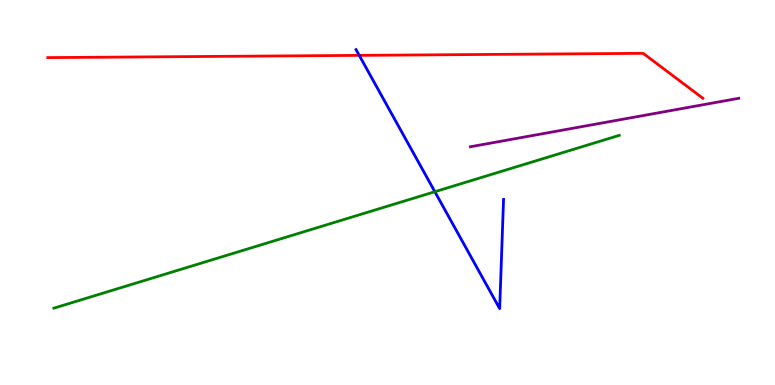[{'lines': ['blue', 'red'], 'intersections': [{'x': 4.64, 'y': 8.56}]}, {'lines': ['green', 'red'], 'intersections': []}, {'lines': ['purple', 'red'], 'intersections': []}, {'lines': ['blue', 'green'], 'intersections': [{'x': 5.61, 'y': 5.02}]}, {'lines': ['blue', 'purple'], 'intersections': []}, {'lines': ['green', 'purple'], 'intersections': []}]